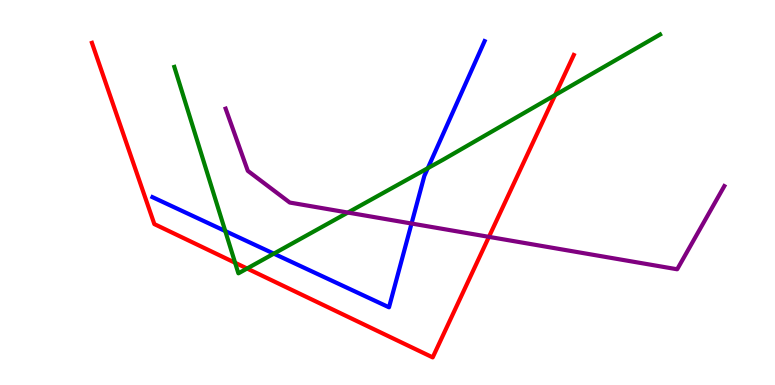[{'lines': ['blue', 'red'], 'intersections': []}, {'lines': ['green', 'red'], 'intersections': [{'x': 3.03, 'y': 3.17}, {'x': 3.19, 'y': 3.03}, {'x': 7.16, 'y': 7.53}]}, {'lines': ['purple', 'red'], 'intersections': [{'x': 6.31, 'y': 3.85}]}, {'lines': ['blue', 'green'], 'intersections': [{'x': 2.91, 'y': 4.0}, {'x': 3.53, 'y': 3.41}, {'x': 5.52, 'y': 5.63}]}, {'lines': ['blue', 'purple'], 'intersections': [{'x': 5.31, 'y': 4.19}]}, {'lines': ['green', 'purple'], 'intersections': [{'x': 4.49, 'y': 4.48}]}]